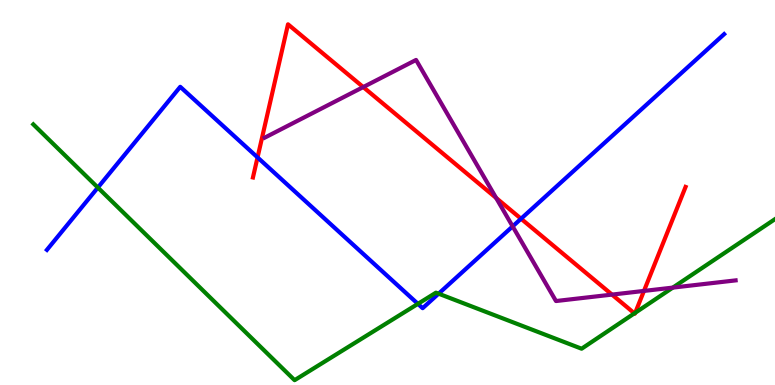[{'lines': ['blue', 'red'], 'intersections': [{'x': 3.32, 'y': 5.91}, {'x': 6.72, 'y': 4.32}]}, {'lines': ['green', 'red'], 'intersections': [{'x': 8.19, 'y': 1.86}, {'x': 8.2, 'y': 1.88}]}, {'lines': ['purple', 'red'], 'intersections': [{'x': 4.69, 'y': 7.74}, {'x': 6.4, 'y': 4.86}, {'x': 7.9, 'y': 2.35}, {'x': 8.31, 'y': 2.44}]}, {'lines': ['blue', 'green'], 'intersections': [{'x': 1.26, 'y': 5.13}, {'x': 5.39, 'y': 2.11}, {'x': 5.66, 'y': 2.37}]}, {'lines': ['blue', 'purple'], 'intersections': [{'x': 6.61, 'y': 4.12}]}, {'lines': ['green', 'purple'], 'intersections': [{'x': 8.68, 'y': 2.53}]}]